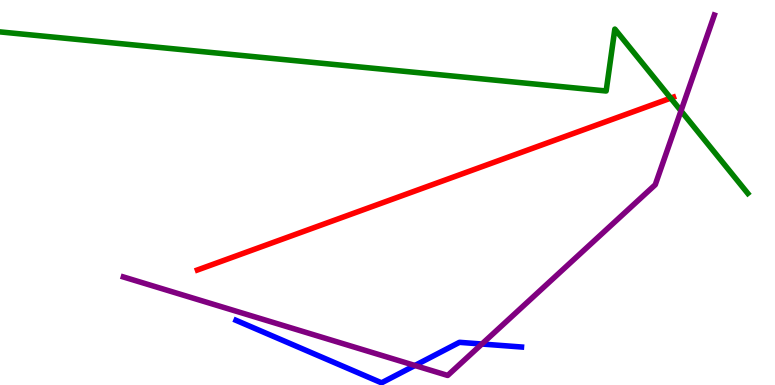[{'lines': ['blue', 'red'], 'intersections': []}, {'lines': ['green', 'red'], 'intersections': [{'x': 8.65, 'y': 7.45}]}, {'lines': ['purple', 'red'], 'intersections': []}, {'lines': ['blue', 'green'], 'intersections': []}, {'lines': ['blue', 'purple'], 'intersections': [{'x': 5.35, 'y': 0.507}, {'x': 6.22, 'y': 1.06}]}, {'lines': ['green', 'purple'], 'intersections': [{'x': 8.79, 'y': 7.12}]}]